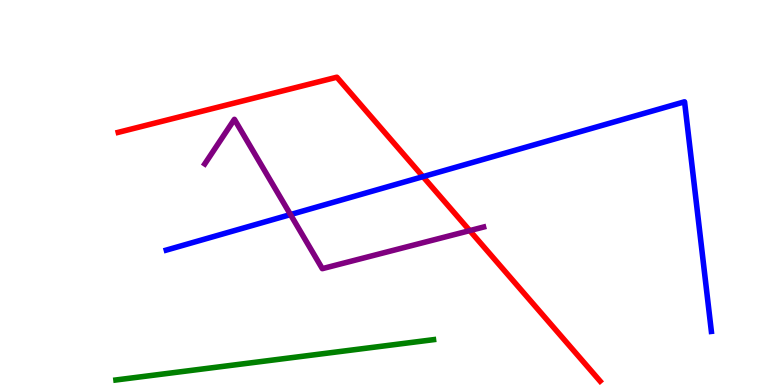[{'lines': ['blue', 'red'], 'intersections': [{'x': 5.46, 'y': 5.41}]}, {'lines': ['green', 'red'], 'intersections': []}, {'lines': ['purple', 'red'], 'intersections': [{'x': 6.06, 'y': 4.01}]}, {'lines': ['blue', 'green'], 'intersections': []}, {'lines': ['blue', 'purple'], 'intersections': [{'x': 3.75, 'y': 4.43}]}, {'lines': ['green', 'purple'], 'intersections': []}]